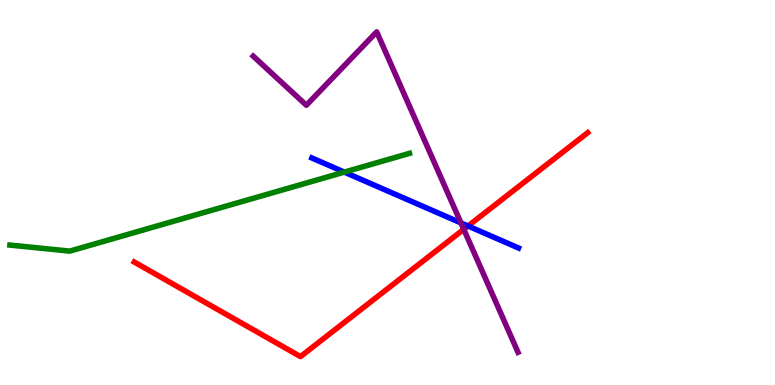[{'lines': ['blue', 'red'], 'intersections': [{'x': 6.04, 'y': 4.13}]}, {'lines': ['green', 'red'], 'intersections': []}, {'lines': ['purple', 'red'], 'intersections': [{'x': 5.98, 'y': 4.04}]}, {'lines': ['blue', 'green'], 'intersections': [{'x': 4.44, 'y': 5.53}]}, {'lines': ['blue', 'purple'], 'intersections': [{'x': 5.95, 'y': 4.21}]}, {'lines': ['green', 'purple'], 'intersections': []}]